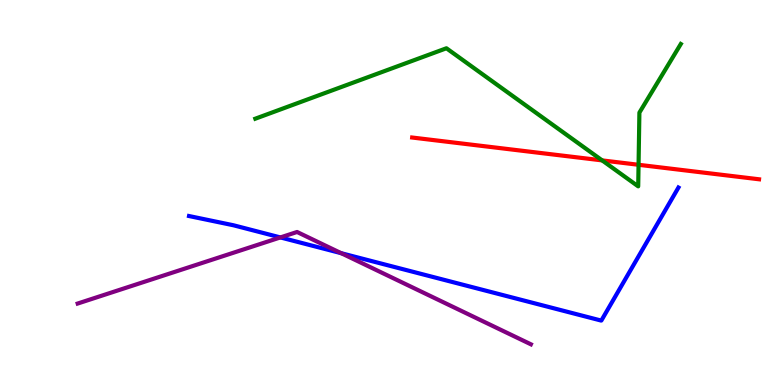[{'lines': ['blue', 'red'], 'intersections': []}, {'lines': ['green', 'red'], 'intersections': [{'x': 7.77, 'y': 5.83}, {'x': 8.24, 'y': 5.72}]}, {'lines': ['purple', 'red'], 'intersections': []}, {'lines': ['blue', 'green'], 'intersections': []}, {'lines': ['blue', 'purple'], 'intersections': [{'x': 3.62, 'y': 3.83}, {'x': 4.4, 'y': 3.42}]}, {'lines': ['green', 'purple'], 'intersections': []}]